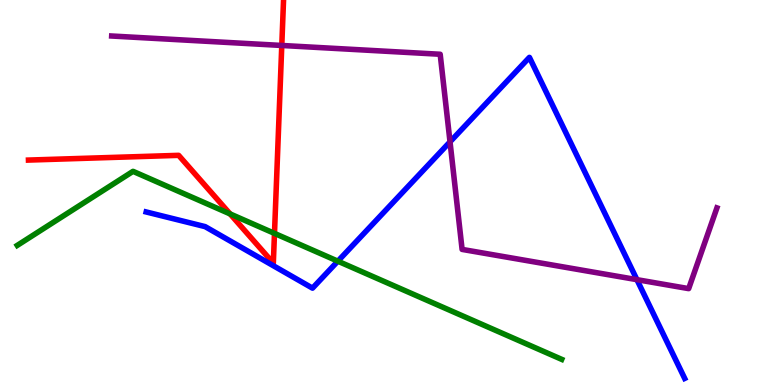[{'lines': ['blue', 'red'], 'intersections': []}, {'lines': ['green', 'red'], 'intersections': [{'x': 2.97, 'y': 4.44}, {'x': 3.54, 'y': 3.94}]}, {'lines': ['purple', 'red'], 'intersections': [{'x': 3.64, 'y': 8.82}]}, {'lines': ['blue', 'green'], 'intersections': [{'x': 4.36, 'y': 3.22}]}, {'lines': ['blue', 'purple'], 'intersections': [{'x': 5.81, 'y': 6.32}, {'x': 8.22, 'y': 2.74}]}, {'lines': ['green', 'purple'], 'intersections': []}]